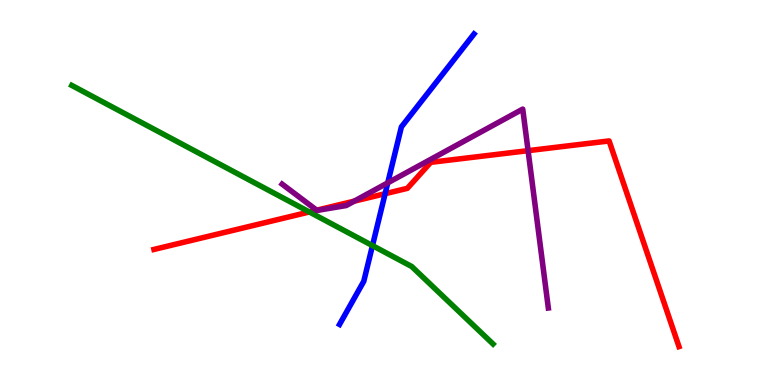[{'lines': ['blue', 'red'], 'intersections': [{'x': 4.97, 'y': 4.97}]}, {'lines': ['green', 'red'], 'intersections': [{'x': 3.99, 'y': 4.49}]}, {'lines': ['purple', 'red'], 'intersections': [{'x': 4.09, 'y': 4.54}, {'x': 4.57, 'y': 4.78}, {'x': 6.81, 'y': 6.09}]}, {'lines': ['blue', 'green'], 'intersections': [{'x': 4.81, 'y': 3.62}]}, {'lines': ['blue', 'purple'], 'intersections': [{'x': 5.0, 'y': 5.25}]}, {'lines': ['green', 'purple'], 'intersections': []}]